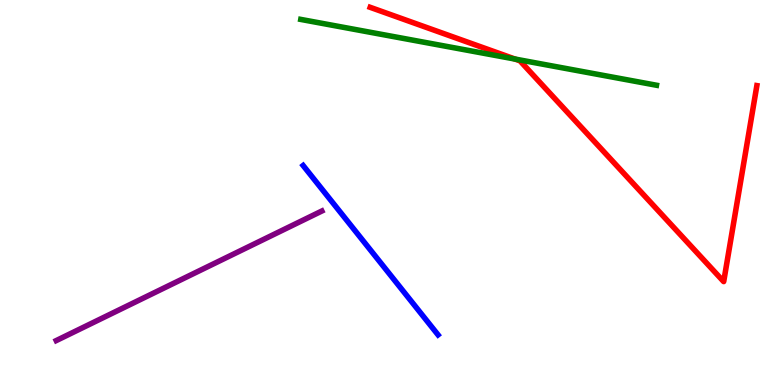[{'lines': ['blue', 'red'], 'intersections': []}, {'lines': ['green', 'red'], 'intersections': [{'x': 6.65, 'y': 8.47}]}, {'lines': ['purple', 'red'], 'intersections': []}, {'lines': ['blue', 'green'], 'intersections': []}, {'lines': ['blue', 'purple'], 'intersections': []}, {'lines': ['green', 'purple'], 'intersections': []}]